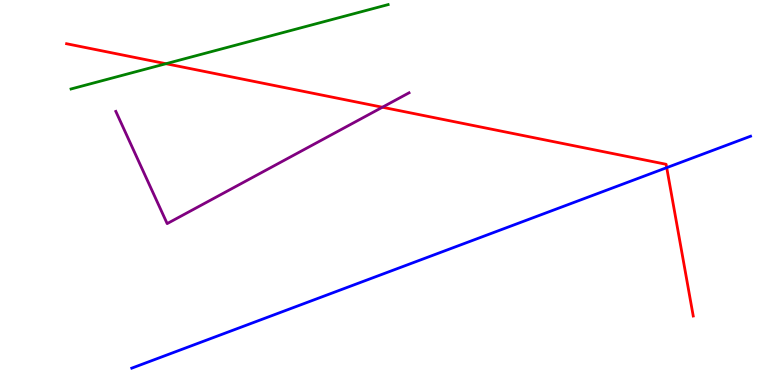[{'lines': ['blue', 'red'], 'intersections': [{'x': 8.6, 'y': 5.65}]}, {'lines': ['green', 'red'], 'intersections': [{'x': 2.14, 'y': 8.35}]}, {'lines': ['purple', 'red'], 'intersections': [{'x': 4.93, 'y': 7.21}]}, {'lines': ['blue', 'green'], 'intersections': []}, {'lines': ['blue', 'purple'], 'intersections': []}, {'lines': ['green', 'purple'], 'intersections': []}]